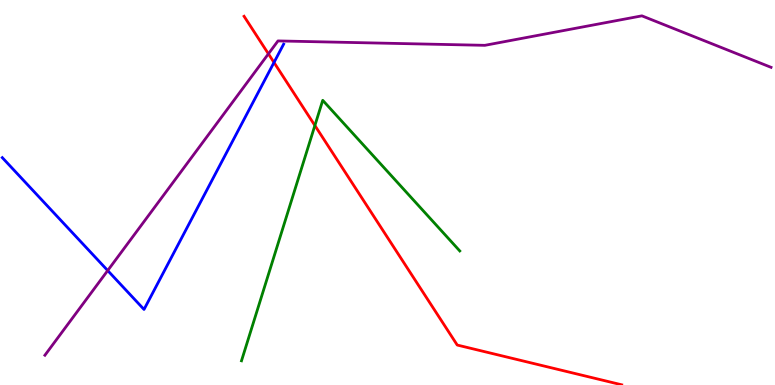[{'lines': ['blue', 'red'], 'intersections': [{'x': 3.54, 'y': 8.38}]}, {'lines': ['green', 'red'], 'intersections': [{'x': 4.06, 'y': 6.74}]}, {'lines': ['purple', 'red'], 'intersections': [{'x': 3.46, 'y': 8.6}]}, {'lines': ['blue', 'green'], 'intersections': []}, {'lines': ['blue', 'purple'], 'intersections': [{'x': 1.39, 'y': 2.97}]}, {'lines': ['green', 'purple'], 'intersections': []}]